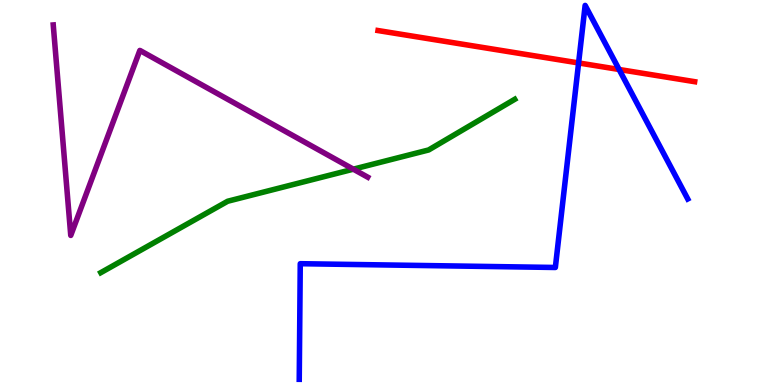[{'lines': ['blue', 'red'], 'intersections': [{'x': 7.47, 'y': 8.37}, {'x': 7.99, 'y': 8.2}]}, {'lines': ['green', 'red'], 'intersections': []}, {'lines': ['purple', 'red'], 'intersections': []}, {'lines': ['blue', 'green'], 'intersections': []}, {'lines': ['blue', 'purple'], 'intersections': []}, {'lines': ['green', 'purple'], 'intersections': [{'x': 4.56, 'y': 5.61}]}]